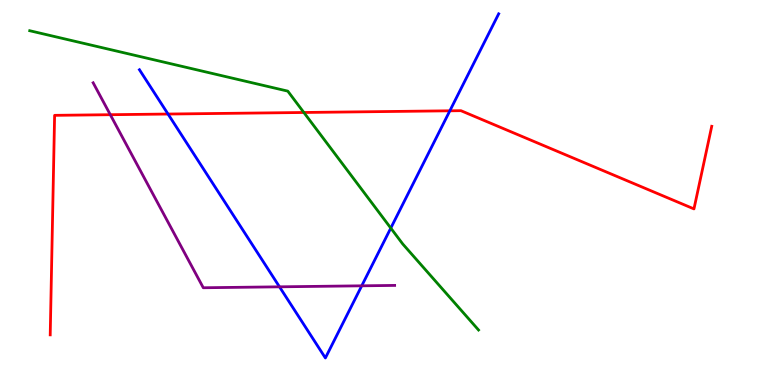[{'lines': ['blue', 'red'], 'intersections': [{'x': 2.17, 'y': 7.04}, {'x': 5.8, 'y': 7.12}]}, {'lines': ['green', 'red'], 'intersections': [{'x': 3.92, 'y': 7.08}]}, {'lines': ['purple', 'red'], 'intersections': [{'x': 1.42, 'y': 7.02}]}, {'lines': ['blue', 'green'], 'intersections': [{'x': 5.04, 'y': 4.08}]}, {'lines': ['blue', 'purple'], 'intersections': [{'x': 3.61, 'y': 2.55}, {'x': 4.67, 'y': 2.58}]}, {'lines': ['green', 'purple'], 'intersections': []}]